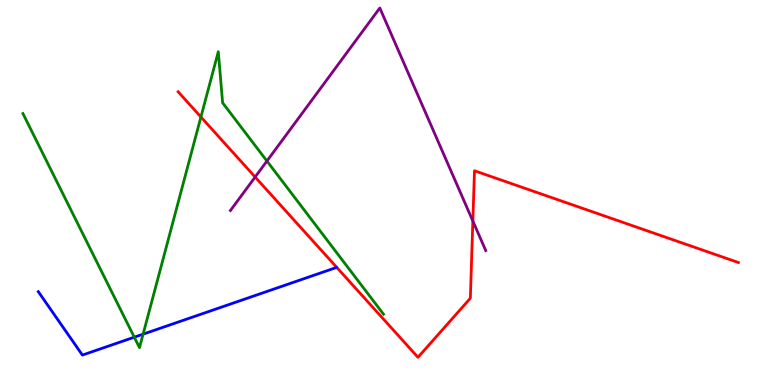[{'lines': ['blue', 'red'], 'intersections': []}, {'lines': ['green', 'red'], 'intersections': [{'x': 2.59, 'y': 6.96}]}, {'lines': ['purple', 'red'], 'intersections': [{'x': 3.29, 'y': 5.4}, {'x': 6.1, 'y': 4.26}]}, {'lines': ['blue', 'green'], 'intersections': [{'x': 1.73, 'y': 1.24}, {'x': 1.85, 'y': 1.32}]}, {'lines': ['blue', 'purple'], 'intersections': []}, {'lines': ['green', 'purple'], 'intersections': [{'x': 3.44, 'y': 5.82}]}]